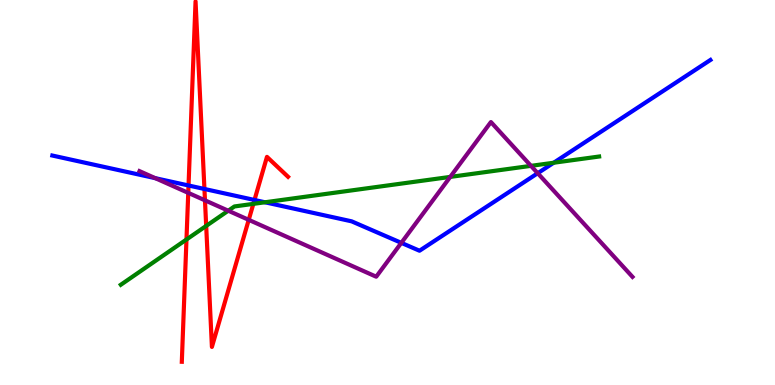[{'lines': ['blue', 'red'], 'intersections': [{'x': 2.43, 'y': 5.18}, {'x': 2.64, 'y': 5.09}, {'x': 3.28, 'y': 4.81}]}, {'lines': ['green', 'red'], 'intersections': [{'x': 2.41, 'y': 3.78}, {'x': 2.66, 'y': 4.13}, {'x': 3.27, 'y': 4.7}]}, {'lines': ['purple', 'red'], 'intersections': [{'x': 2.43, 'y': 4.99}, {'x': 2.64, 'y': 4.8}, {'x': 3.21, 'y': 4.29}]}, {'lines': ['blue', 'green'], 'intersections': [{'x': 3.42, 'y': 4.75}, {'x': 7.14, 'y': 5.77}]}, {'lines': ['blue', 'purple'], 'intersections': [{'x': 2.0, 'y': 5.37}, {'x': 5.18, 'y': 3.69}, {'x': 6.94, 'y': 5.5}]}, {'lines': ['green', 'purple'], 'intersections': [{'x': 2.95, 'y': 4.53}, {'x': 5.81, 'y': 5.41}, {'x': 6.85, 'y': 5.69}]}]